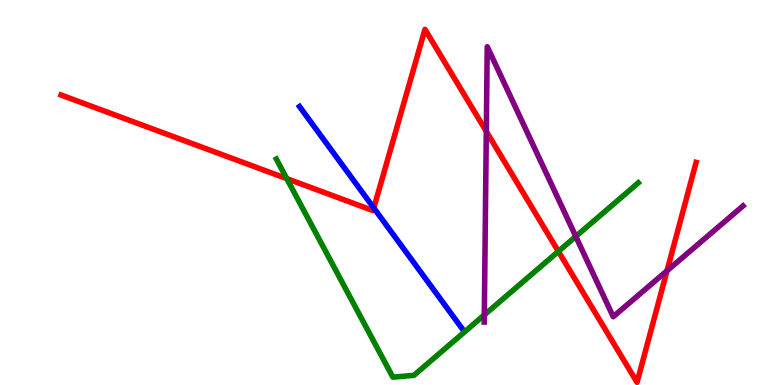[{'lines': ['blue', 'red'], 'intersections': [{'x': 4.82, 'y': 4.6}]}, {'lines': ['green', 'red'], 'intersections': [{'x': 3.7, 'y': 5.36}, {'x': 7.2, 'y': 3.47}]}, {'lines': ['purple', 'red'], 'intersections': [{'x': 6.27, 'y': 6.59}, {'x': 8.61, 'y': 2.97}]}, {'lines': ['blue', 'green'], 'intersections': []}, {'lines': ['blue', 'purple'], 'intersections': []}, {'lines': ['green', 'purple'], 'intersections': [{'x': 6.25, 'y': 1.82}, {'x': 7.43, 'y': 3.86}]}]